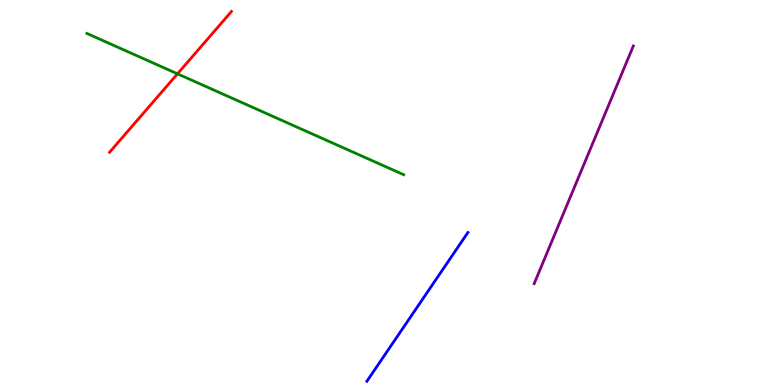[{'lines': ['blue', 'red'], 'intersections': []}, {'lines': ['green', 'red'], 'intersections': [{'x': 2.29, 'y': 8.08}]}, {'lines': ['purple', 'red'], 'intersections': []}, {'lines': ['blue', 'green'], 'intersections': []}, {'lines': ['blue', 'purple'], 'intersections': []}, {'lines': ['green', 'purple'], 'intersections': []}]